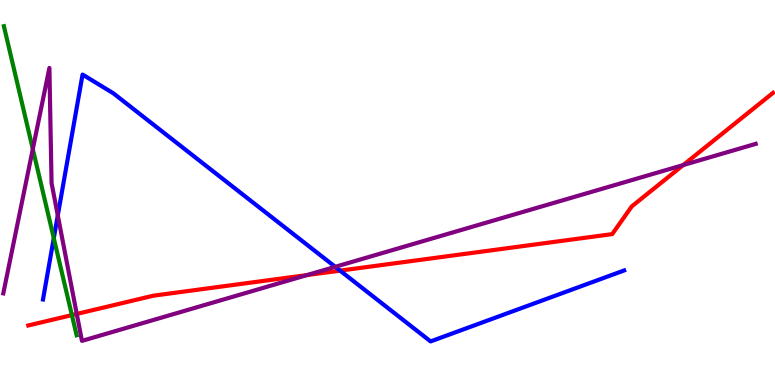[{'lines': ['blue', 'red'], 'intersections': [{'x': 4.39, 'y': 2.97}]}, {'lines': ['green', 'red'], 'intersections': [{'x': 0.928, 'y': 1.82}]}, {'lines': ['purple', 'red'], 'intersections': [{'x': 0.99, 'y': 1.85}, {'x': 3.96, 'y': 2.86}, {'x': 8.82, 'y': 5.71}]}, {'lines': ['blue', 'green'], 'intersections': [{'x': 0.694, 'y': 3.81}]}, {'lines': ['blue', 'purple'], 'intersections': [{'x': 0.746, 'y': 4.4}, {'x': 4.33, 'y': 3.07}]}, {'lines': ['green', 'purple'], 'intersections': [{'x': 0.423, 'y': 6.13}]}]